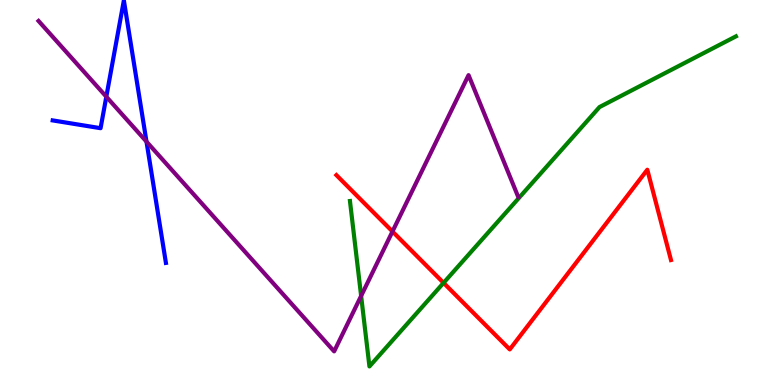[{'lines': ['blue', 'red'], 'intersections': []}, {'lines': ['green', 'red'], 'intersections': [{'x': 5.72, 'y': 2.65}]}, {'lines': ['purple', 'red'], 'intersections': [{'x': 5.06, 'y': 3.99}]}, {'lines': ['blue', 'green'], 'intersections': []}, {'lines': ['blue', 'purple'], 'intersections': [{'x': 1.37, 'y': 7.49}, {'x': 1.89, 'y': 6.32}]}, {'lines': ['green', 'purple'], 'intersections': [{'x': 4.66, 'y': 2.31}]}]